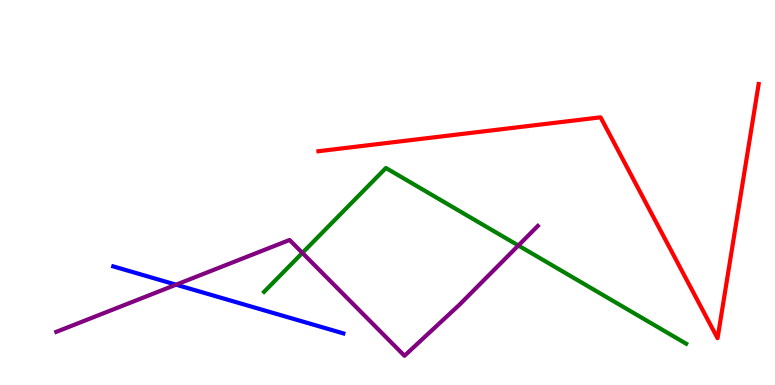[{'lines': ['blue', 'red'], 'intersections': []}, {'lines': ['green', 'red'], 'intersections': []}, {'lines': ['purple', 'red'], 'intersections': []}, {'lines': ['blue', 'green'], 'intersections': []}, {'lines': ['blue', 'purple'], 'intersections': [{'x': 2.27, 'y': 2.61}]}, {'lines': ['green', 'purple'], 'intersections': [{'x': 3.9, 'y': 3.43}, {'x': 6.69, 'y': 3.62}]}]